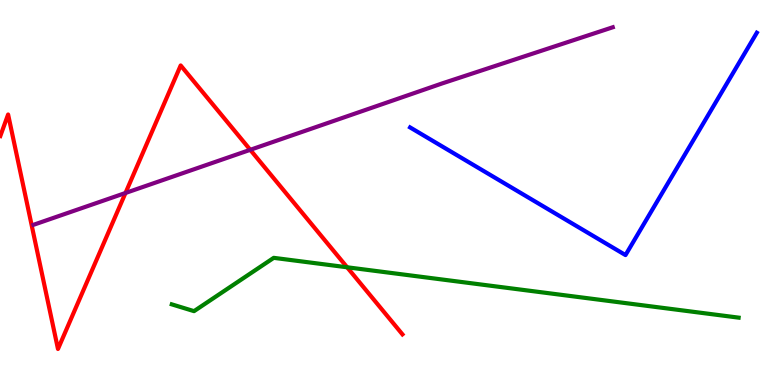[{'lines': ['blue', 'red'], 'intersections': []}, {'lines': ['green', 'red'], 'intersections': [{'x': 4.48, 'y': 3.06}]}, {'lines': ['purple', 'red'], 'intersections': [{'x': 1.62, 'y': 4.99}, {'x': 3.23, 'y': 6.11}]}, {'lines': ['blue', 'green'], 'intersections': []}, {'lines': ['blue', 'purple'], 'intersections': []}, {'lines': ['green', 'purple'], 'intersections': []}]